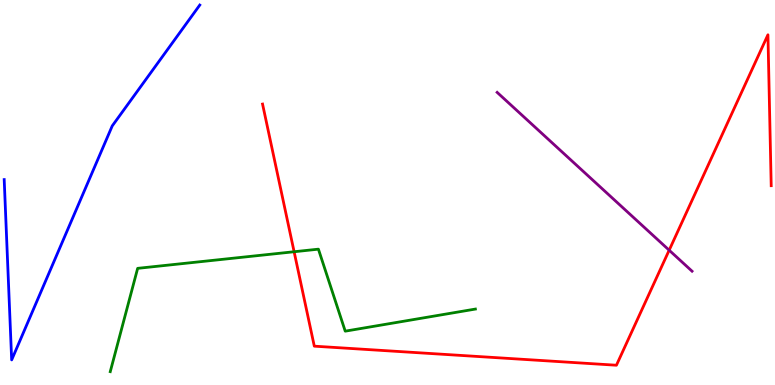[{'lines': ['blue', 'red'], 'intersections': []}, {'lines': ['green', 'red'], 'intersections': [{'x': 3.8, 'y': 3.46}]}, {'lines': ['purple', 'red'], 'intersections': [{'x': 8.63, 'y': 3.5}]}, {'lines': ['blue', 'green'], 'intersections': []}, {'lines': ['blue', 'purple'], 'intersections': []}, {'lines': ['green', 'purple'], 'intersections': []}]